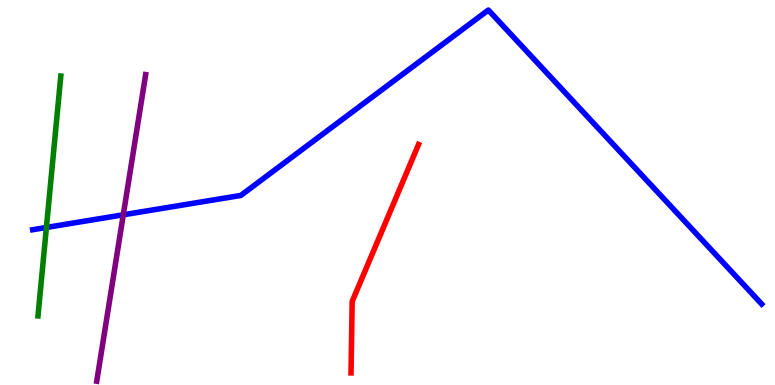[{'lines': ['blue', 'red'], 'intersections': []}, {'lines': ['green', 'red'], 'intersections': []}, {'lines': ['purple', 'red'], 'intersections': []}, {'lines': ['blue', 'green'], 'intersections': [{'x': 0.599, 'y': 4.09}]}, {'lines': ['blue', 'purple'], 'intersections': [{'x': 1.59, 'y': 4.42}]}, {'lines': ['green', 'purple'], 'intersections': []}]